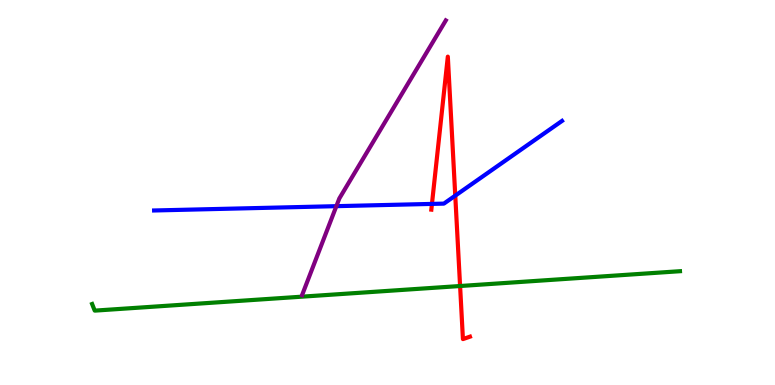[{'lines': ['blue', 'red'], 'intersections': [{'x': 5.57, 'y': 4.7}, {'x': 5.87, 'y': 4.92}]}, {'lines': ['green', 'red'], 'intersections': [{'x': 5.94, 'y': 2.57}]}, {'lines': ['purple', 'red'], 'intersections': []}, {'lines': ['blue', 'green'], 'intersections': []}, {'lines': ['blue', 'purple'], 'intersections': [{'x': 4.34, 'y': 4.65}]}, {'lines': ['green', 'purple'], 'intersections': []}]